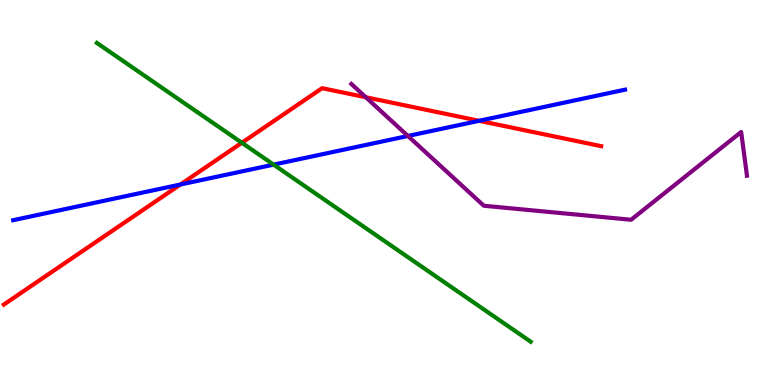[{'lines': ['blue', 'red'], 'intersections': [{'x': 2.33, 'y': 5.21}, {'x': 6.18, 'y': 6.86}]}, {'lines': ['green', 'red'], 'intersections': [{'x': 3.12, 'y': 6.29}]}, {'lines': ['purple', 'red'], 'intersections': [{'x': 4.72, 'y': 7.47}]}, {'lines': ['blue', 'green'], 'intersections': [{'x': 3.53, 'y': 5.72}]}, {'lines': ['blue', 'purple'], 'intersections': [{'x': 5.26, 'y': 6.47}]}, {'lines': ['green', 'purple'], 'intersections': []}]